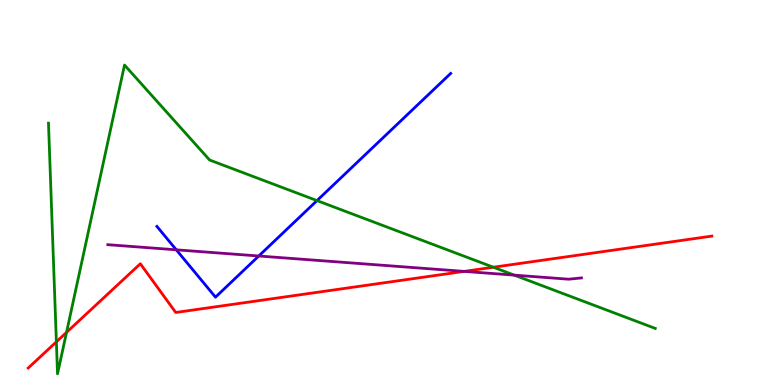[{'lines': ['blue', 'red'], 'intersections': []}, {'lines': ['green', 'red'], 'intersections': [{'x': 0.727, 'y': 1.12}, {'x': 0.858, 'y': 1.37}, {'x': 6.37, 'y': 3.06}]}, {'lines': ['purple', 'red'], 'intersections': [{'x': 5.99, 'y': 2.95}]}, {'lines': ['blue', 'green'], 'intersections': [{'x': 4.09, 'y': 4.79}]}, {'lines': ['blue', 'purple'], 'intersections': [{'x': 2.27, 'y': 3.51}, {'x': 3.34, 'y': 3.35}]}, {'lines': ['green', 'purple'], 'intersections': [{'x': 6.64, 'y': 2.85}]}]